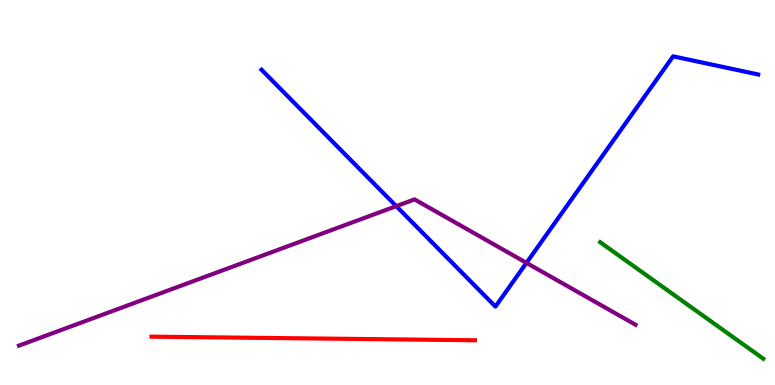[{'lines': ['blue', 'red'], 'intersections': []}, {'lines': ['green', 'red'], 'intersections': []}, {'lines': ['purple', 'red'], 'intersections': []}, {'lines': ['blue', 'green'], 'intersections': []}, {'lines': ['blue', 'purple'], 'intersections': [{'x': 5.11, 'y': 4.65}, {'x': 6.79, 'y': 3.17}]}, {'lines': ['green', 'purple'], 'intersections': []}]